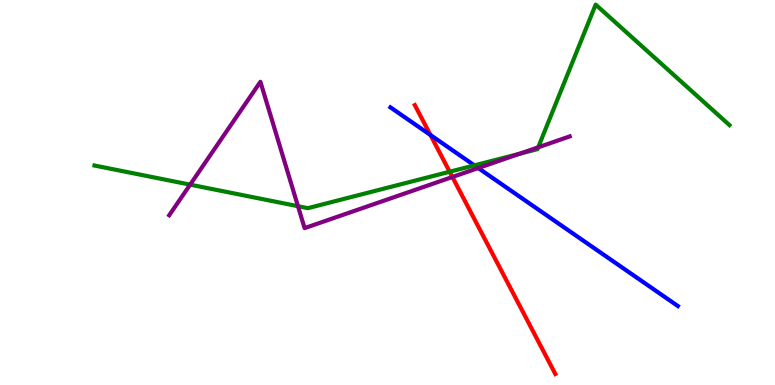[{'lines': ['blue', 'red'], 'intersections': [{'x': 5.55, 'y': 6.49}]}, {'lines': ['green', 'red'], 'intersections': [{'x': 5.8, 'y': 5.54}]}, {'lines': ['purple', 'red'], 'intersections': [{'x': 5.84, 'y': 5.4}]}, {'lines': ['blue', 'green'], 'intersections': [{'x': 6.12, 'y': 5.7}]}, {'lines': ['blue', 'purple'], 'intersections': [{'x': 6.17, 'y': 5.64}]}, {'lines': ['green', 'purple'], 'intersections': [{'x': 2.45, 'y': 5.2}, {'x': 3.84, 'y': 4.64}, {'x': 6.7, 'y': 6.0}, {'x': 6.94, 'y': 6.17}]}]